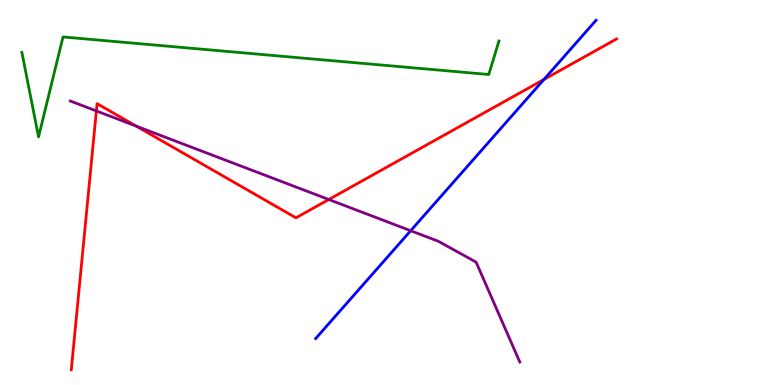[{'lines': ['blue', 'red'], 'intersections': [{'x': 7.02, 'y': 7.94}]}, {'lines': ['green', 'red'], 'intersections': []}, {'lines': ['purple', 'red'], 'intersections': [{'x': 1.24, 'y': 7.12}, {'x': 1.76, 'y': 6.72}, {'x': 4.24, 'y': 4.82}]}, {'lines': ['blue', 'green'], 'intersections': []}, {'lines': ['blue', 'purple'], 'intersections': [{'x': 5.3, 'y': 4.01}]}, {'lines': ['green', 'purple'], 'intersections': []}]